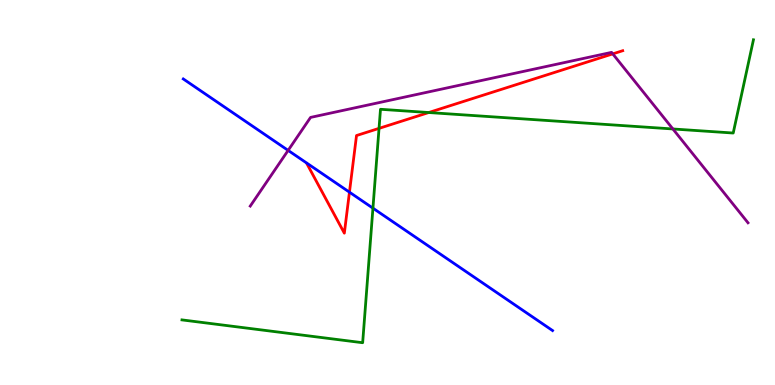[{'lines': ['blue', 'red'], 'intersections': [{'x': 4.51, 'y': 5.01}]}, {'lines': ['green', 'red'], 'intersections': [{'x': 4.89, 'y': 6.67}, {'x': 5.53, 'y': 7.08}]}, {'lines': ['purple', 'red'], 'intersections': [{'x': 7.91, 'y': 8.6}]}, {'lines': ['blue', 'green'], 'intersections': [{'x': 4.81, 'y': 4.59}]}, {'lines': ['blue', 'purple'], 'intersections': [{'x': 3.72, 'y': 6.09}]}, {'lines': ['green', 'purple'], 'intersections': [{'x': 8.68, 'y': 6.65}]}]